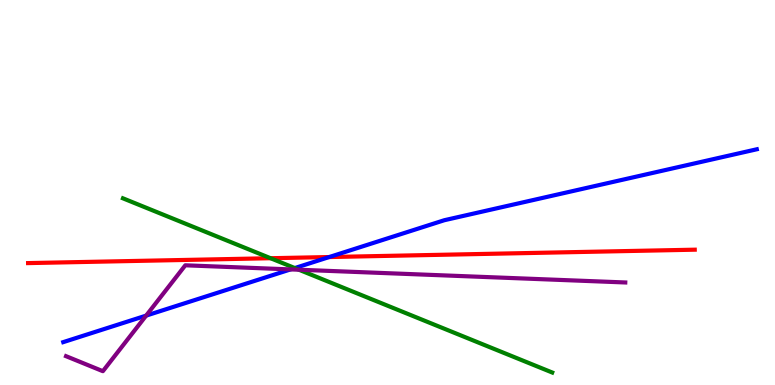[{'lines': ['blue', 'red'], 'intersections': [{'x': 4.25, 'y': 3.32}]}, {'lines': ['green', 'red'], 'intersections': [{'x': 3.49, 'y': 3.29}]}, {'lines': ['purple', 'red'], 'intersections': []}, {'lines': ['blue', 'green'], 'intersections': [{'x': 3.8, 'y': 3.04}]}, {'lines': ['blue', 'purple'], 'intersections': [{'x': 1.89, 'y': 1.8}, {'x': 3.75, 'y': 3.0}]}, {'lines': ['green', 'purple'], 'intersections': [{'x': 3.86, 'y': 2.99}]}]